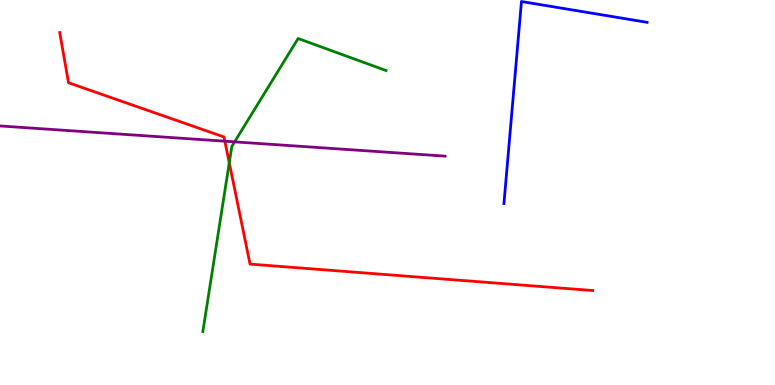[{'lines': ['blue', 'red'], 'intersections': []}, {'lines': ['green', 'red'], 'intersections': [{'x': 2.96, 'y': 5.77}]}, {'lines': ['purple', 'red'], 'intersections': [{'x': 2.9, 'y': 6.33}]}, {'lines': ['blue', 'green'], 'intersections': []}, {'lines': ['blue', 'purple'], 'intersections': []}, {'lines': ['green', 'purple'], 'intersections': [{'x': 3.03, 'y': 6.32}]}]